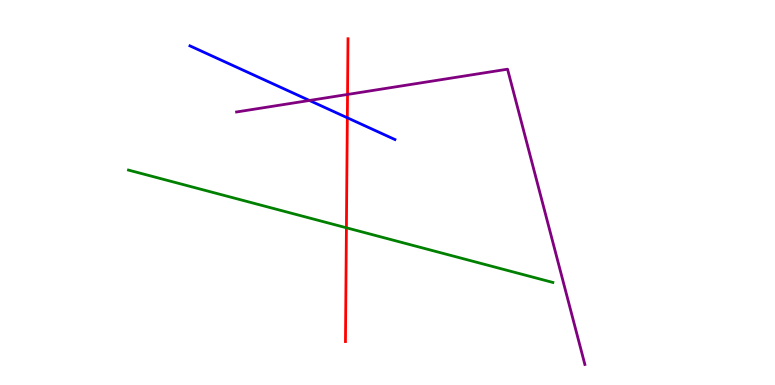[{'lines': ['blue', 'red'], 'intersections': [{'x': 4.48, 'y': 6.94}]}, {'lines': ['green', 'red'], 'intersections': [{'x': 4.47, 'y': 4.08}]}, {'lines': ['purple', 'red'], 'intersections': [{'x': 4.48, 'y': 7.55}]}, {'lines': ['blue', 'green'], 'intersections': []}, {'lines': ['blue', 'purple'], 'intersections': [{'x': 3.99, 'y': 7.39}]}, {'lines': ['green', 'purple'], 'intersections': []}]